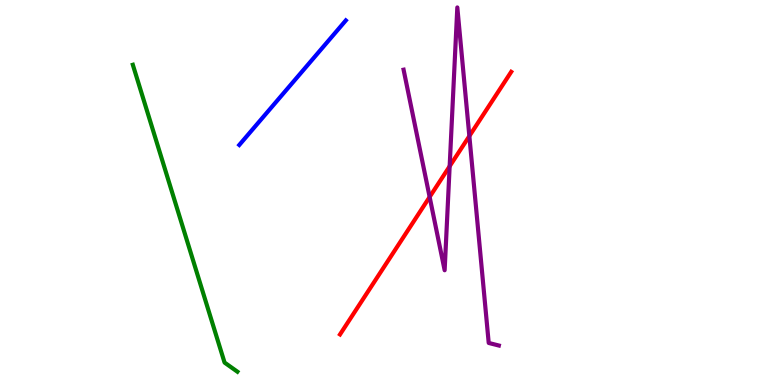[{'lines': ['blue', 'red'], 'intersections': []}, {'lines': ['green', 'red'], 'intersections': []}, {'lines': ['purple', 'red'], 'intersections': [{'x': 5.54, 'y': 4.88}, {'x': 5.8, 'y': 5.68}, {'x': 6.06, 'y': 6.47}]}, {'lines': ['blue', 'green'], 'intersections': []}, {'lines': ['blue', 'purple'], 'intersections': []}, {'lines': ['green', 'purple'], 'intersections': []}]